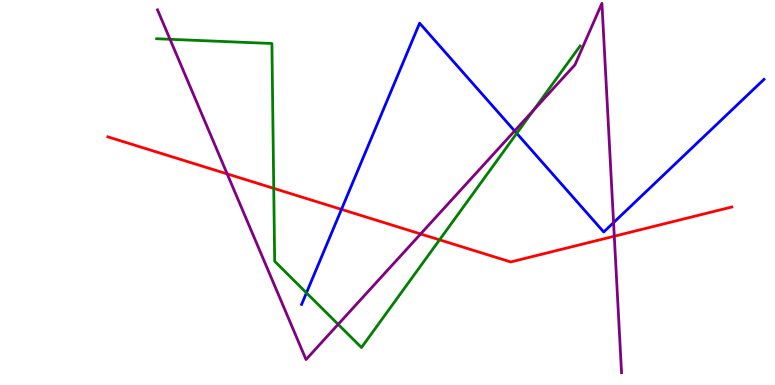[{'lines': ['blue', 'red'], 'intersections': [{'x': 4.41, 'y': 4.56}]}, {'lines': ['green', 'red'], 'intersections': [{'x': 3.53, 'y': 5.11}, {'x': 5.67, 'y': 3.77}]}, {'lines': ['purple', 'red'], 'intersections': [{'x': 2.93, 'y': 5.48}, {'x': 5.43, 'y': 3.92}, {'x': 7.93, 'y': 3.86}]}, {'lines': ['blue', 'green'], 'intersections': [{'x': 3.95, 'y': 2.39}, {'x': 6.67, 'y': 6.54}]}, {'lines': ['blue', 'purple'], 'intersections': [{'x': 6.64, 'y': 6.6}, {'x': 7.92, 'y': 4.22}]}, {'lines': ['green', 'purple'], 'intersections': [{'x': 2.19, 'y': 8.98}, {'x': 4.36, 'y': 1.58}, {'x': 6.88, 'y': 7.14}]}]